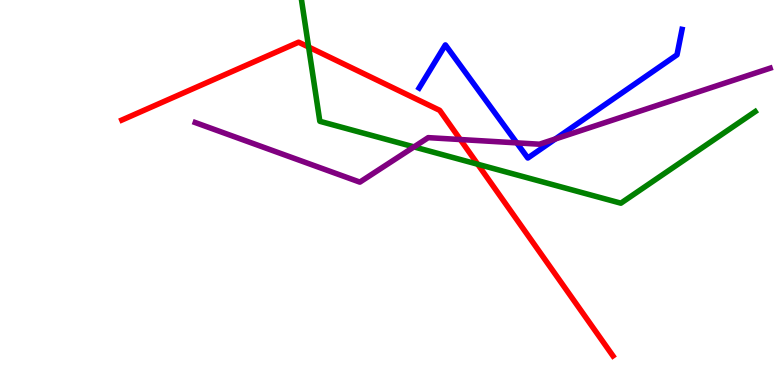[{'lines': ['blue', 'red'], 'intersections': []}, {'lines': ['green', 'red'], 'intersections': [{'x': 3.98, 'y': 8.78}, {'x': 6.16, 'y': 5.73}]}, {'lines': ['purple', 'red'], 'intersections': [{'x': 5.94, 'y': 6.38}]}, {'lines': ['blue', 'green'], 'intersections': []}, {'lines': ['blue', 'purple'], 'intersections': [{'x': 6.67, 'y': 6.29}, {'x': 7.17, 'y': 6.39}]}, {'lines': ['green', 'purple'], 'intersections': [{'x': 5.34, 'y': 6.18}]}]